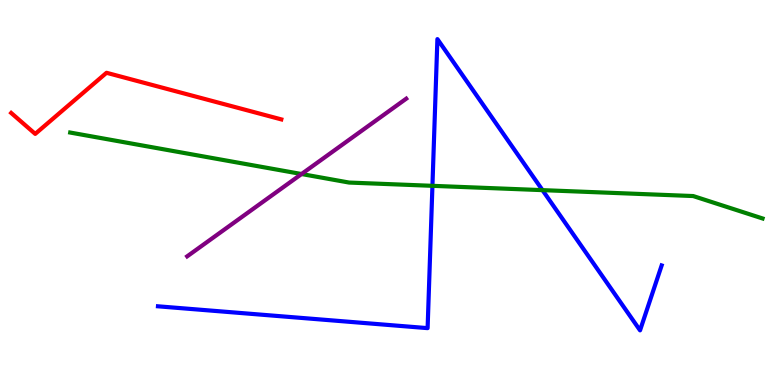[{'lines': ['blue', 'red'], 'intersections': []}, {'lines': ['green', 'red'], 'intersections': []}, {'lines': ['purple', 'red'], 'intersections': []}, {'lines': ['blue', 'green'], 'intersections': [{'x': 5.58, 'y': 5.17}, {'x': 7.0, 'y': 5.06}]}, {'lines': ['blue', 'purple'], 'intersections': []}, {'lines': ['green', 'purple'], 'intersections': [{'x': 3.89, 'y': 5.48}]}]